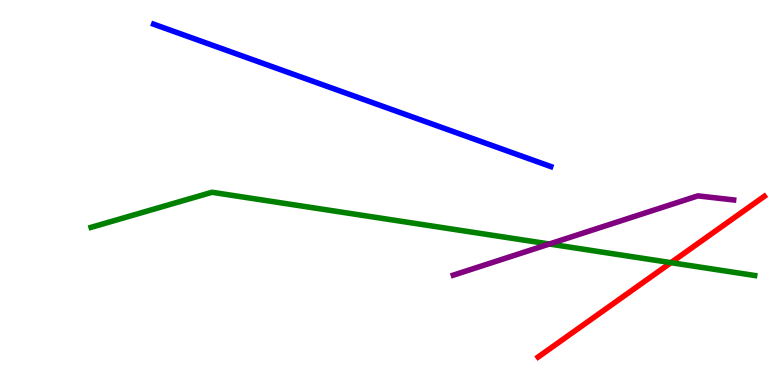[{'lines': ['blue', 'red'], 'intersections': []}, {'lines': ['green', 'red'], 'intersections': [{'x': 8.66, 'y': 3.18}]}, {'lines': ['purple', 'red'], 'intersections': []}, {'lines': ['blue', 'green'], 'intersections': []}, {'lines': ['blue', 'purple'], 'intersections': []}, {'lines': ['green', 'purple'], 'intersections': [{'x': 7.09, 'y': 3.66}]}]